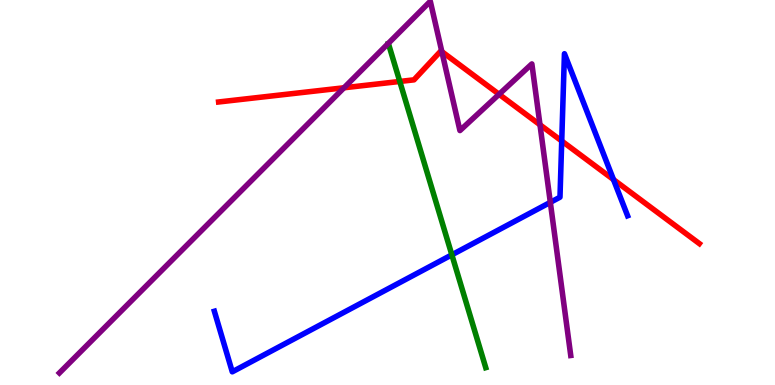[{'lines': ['blue', 'red'], 'intersections': [{'x': 7.25, 'y': 6.34}, {'x': 7.92, 'y': 5.34}]}, {'lines': ['green', 'red'], 'intersections': [{'x': 5.16, 'y': 7.88}]}, {'lines': ['purple', 'red'], 'intersections': [{'x': 4.44, 'y': 7.72}, {'x': 5.7, 'y': 8.66}, {'x': 6.44, 'y': 7.55}, {'x': 6.97, 'y': 6.76}]}, {'lines': ['blue', 'green'], 'intersections': [{'x': 5.83, 'y': 3.38}]}, {'lines': ['blue', 'purple'], 'intersections': [{'x': 7.1, 'y': 4.74}]}, {'lines': ['green', 'purple'], 'intersections': []}]